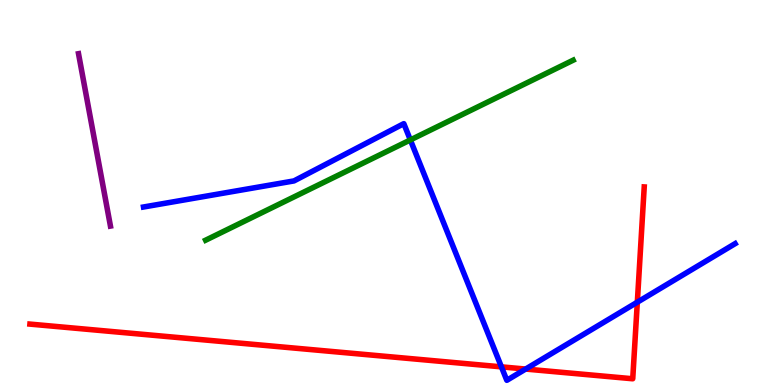[{'lines': ['blue', 'red'], 'intersections': [{'x': 6.47, 'y': 0.471}, {'x': 6.78, 'y': 0.414}, {'x': 8.22, 'y': 2.15}]}, {'lines': ['green', 'red'], 'intersections': []}, {'lines': ['purple', 'red'], 'intersections': []}, {'lines': ['blue', 'green'], 'intersections': [{'x': 5.29, 'y': 6.37}]}, {'lines': ['blue', 'purple'], 'intersections': []}, {'lines': ['green', 'purple'], 'intersections': []}]